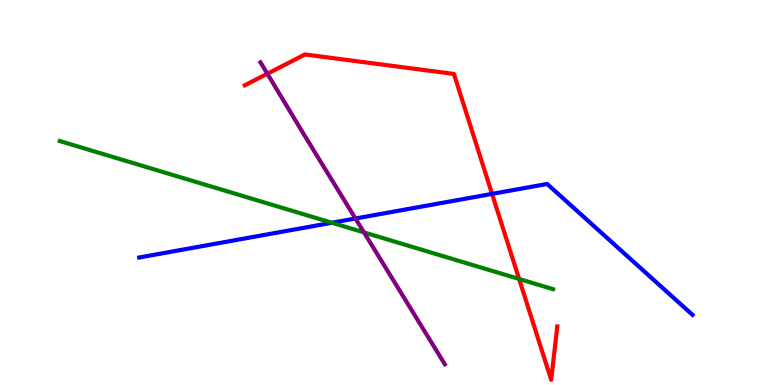[{'lines': ['blue', 'red'], 'intersections': [{'x': 6.35, 'y': 4.96}]}, {'lines': ['green', 'red'], 'intersections': [{'x': 6.7, 'y': 2.75}]}, {'lines': ['purple', 'red'], 'intersections': [{'x': 3.45, 'y': 8.09}]}, {'lines': ['blue', 'green'], 'intersections': [{'x': 4.28, 'y': 4.21}]}, {'lines': ['blue', 'purple'], 'intersections': [{'x': 4.59, 'y': 4.32}]}, {'lines': ['green', 'purple'], 'intersections': [{'x': 4.7, 'y': 3.96}]}]